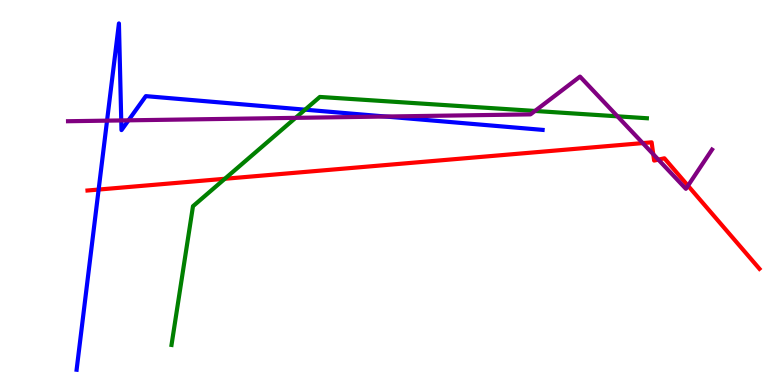[{'lines': ['blue', 'red'], 'intersections': [{'x': 1.27, 'y': 5.08}]}, {'lines': ['green', 'red'], 'intersections': [{'x': 2.9, 'y': 5.36}]}, {'lines': ['purple', 'red'], 'intersections': [{'x': 8.29, 'y': 6.28}, {'x': 8.43, 'y': 5.99}, {'x': 8.49, 'y': 5.85}, {'x': 8.88, 'y': 5.18}]}, {'lines': ['blue', 'green'], 'intersections': [{'x': 3.94, 'y': 7.15}]}, {'lines': ['blue', 'purple'], 'intersections': [{'x': 1.38, 'y': 6.87}, {'x': 1.56, 'y': 6.87}, {'x': 1.66, 'y': 6.87}, {'x': 4.98, 'y': 6.97}]}, {'lines': ['green', 'purple'], 'intersections': [{'x': 3.81, 'y': 6.94}, {'x': 6.9, 'y': 7.12}, {'x': 7.97, 'y': 6.98}]}]